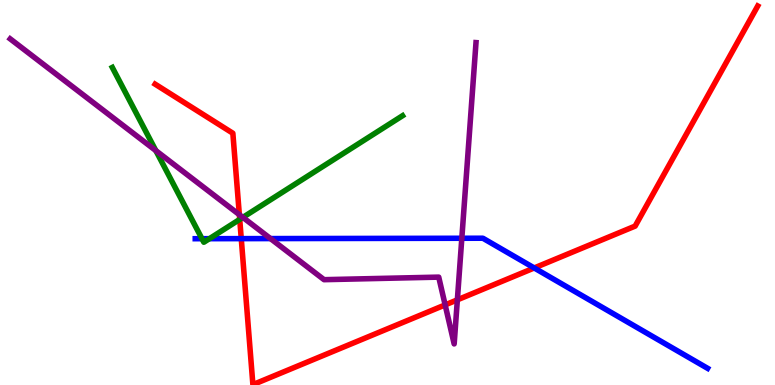[{'lines': ['blue', 'red'], 'intersections': [{'x': 3.11, 'y': 3.8}, {'x': 6.89, 'y': 3.04}]}, {'lines': ['green', 'red'], 'intersections': [{'x': 3.09, 'y': 4.3}]}, {'lines': ['purple', 'red'], 'intersections': [{'x': 3.09, 'y': 4.42}, {'x': 5.74, 'y': 2.08}, {'x': 5.9, 'y': 2.21}]}, {'lines': ['blue', 'green'], 'intersections': [{'x': 2.61, 'y': 3.8}, {'x': 2.7, 'y': 3.8}]}, {'lines': ['blue', 'purple'], 'intersections': [{'x': 3.49, 'y': 3.8}, {'x': 5.96, 'y': 3.81}]}, {'lines': ['green', 'purple'], 'intersections': [{'x': 2.01, 'y': 6.09}, {'x': 3.13, 'y': 4.35}]}]